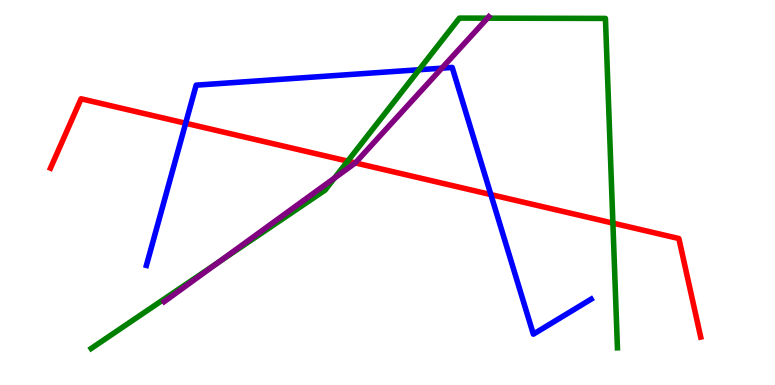[{'lines': ['blue', 'red'], 'intersections': [{'x': 2.4, 'y': 6.8}, {'x': 6.33, 'y': 4.95}]}, {'lines': ['green', 'red'], 'intersections': [{'x': 4.49, 'y': 5.81}, {'x': 7.91, 'y': 4.2}]}, {'lines': ['purple', 'red'], 'intersections': [{'x': 4.58, 'y': 5.77}]}, {'lines': ['blue', 'green'], 'intersections': [{'x': 5.41, 'y': 8.19}]}, {'lines': ['blue', 'purple'], 'intersections': [{'x': 5.7, 'y': 8.23}]}, {'lines': ['green', 'purple'], 'intersections': [{'x': 2.81, 'y': 3.18}, {'x': 4.32, 'y': 5.38}, {'x': 6.29, 'y': 9.53}]}]